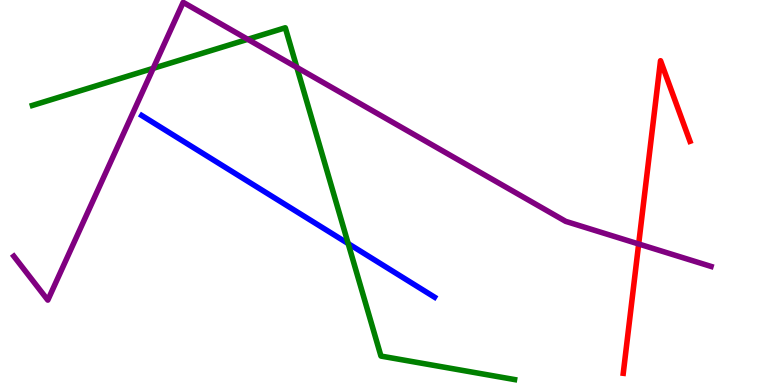[{'lines': ['blue', 'red'], 'intersections': []}, {'lines': ['green', 'red'], 'intersections': []}, {'lines': ['purple', 'red'], 'intersections': [{'x': 8.24, 'y': 3.66}]}, {'lines': ['blue', 'green'], 'intersections': [{'x': 4.49, 'y': 3.67}]}, {'lines': ['blue', 'purple'], 'intersections': []}, {'lines': ['green', 'purple'], 'intersections': [{'x': 1.98, 'y': 8.22}, {'x': 3.2, 'y': 8.98}, {'x': 3.83, 'y': 8.25}]}]